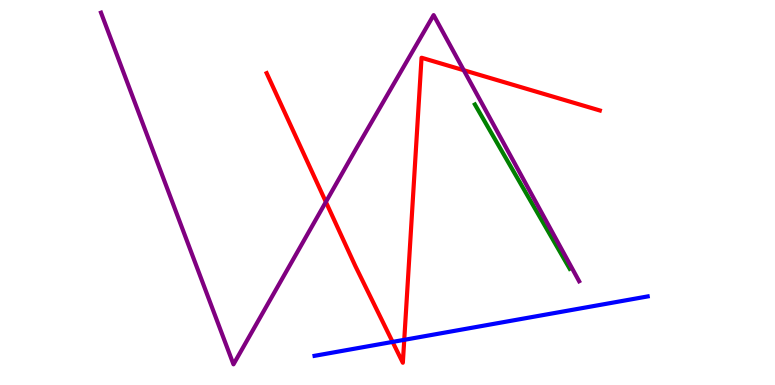[{'lines': ['blue', 'red'], 'intersections': [{'x': 5.07, 'y': 1.12}, {'x': 5.22, 'y': 1.17}]}, {'lines': ['green', 'red'], 'intersections': []}, {'lines': ['purple', 'red'], 'intersections': [{'x': 4.2, 'y': 4.75}, {'x': 5.98, 'y': 8.18}]}, {'lines': ['blue', 'green'], 'intersections': []}, {'lines': ['blue', 'purple'], 'intersections': []}, {'lines': ['green', 'purple'], 'intersections': []}]